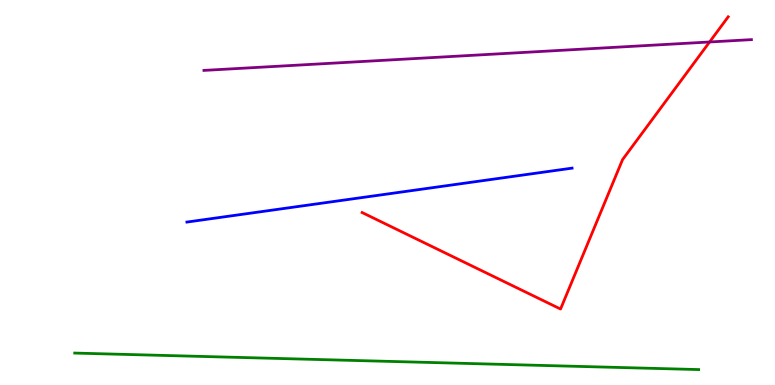[{'lines': ['blue', 'red'], 'intersections': []}, {'lines': ['green', 'red'], 'intersections': []}, {'lines': ['purple', 'red'], 'intersections': [{'x': 9.16, 'y': 8.91}]}, {'lines': ['blue', 'green'], 'intersections': []}, {'lines': ['blue', 'purple'], 'intersections': []}, {'lines': ['green', 'purple'], 'intersections': []}]